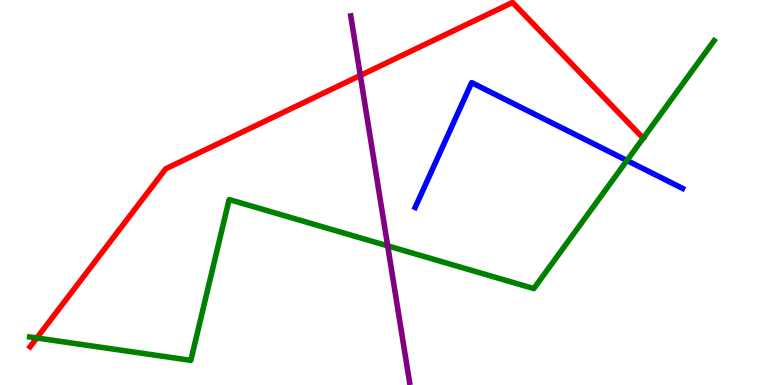[{'lines': ['blue', 'red'], 'intersections': []}, {'lines': ['green', 'red'], 'intersections': [{'x': 0.475, 'y': 1.22}, {'x': 8.3, 'y': 6.41}]}, {'lines': ['purple', 'red'], 'intersections': [{'x': 4.65, 'y': 8.04}]}, {'lines': ['blue', 'green'], 'intersections': [{'x': 8.09, 'y': 5.83}]}, {'lines': ['blue', 'purple'], 'intersections': []}, {'lines': ['green', 'purple'], 'intersections': [{'x': 5.0, 'y': 3.61}]}]